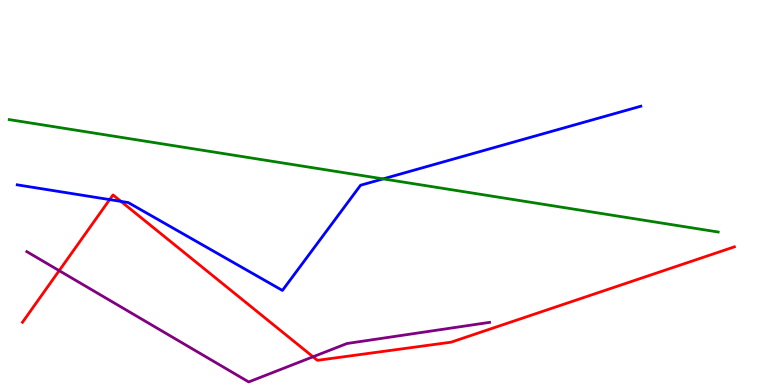[{'lines': ['blue', 'red'], 'intersections': [{'x': 1.42, 'y': 4.82}, {'x': 1.56, 'y': 4.77}]}, {'lines': ['green', 'red'], 'intersections': []}, {'lines': ['purple', 'red'], 'intersections': [{'x': 0.764, 'y': 2.97}, {'x': 4.04, 'y': 0.733}]}, {'lines': ['blue', 'green'], 'intersections': [{'x': 4.94, 'y': 5.35}]}, {'lines': ['blue', 'purple'], 'intersections': []}, {'lines': ['green', 'purple'], 'intersections': []}]